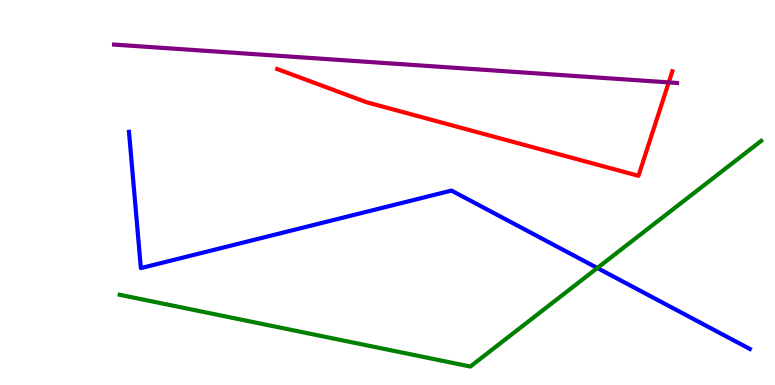[{'lines': ['blue', 'red'], 'intersections': []}, {'lines': ['green', 'red'], 'intersections': []}, {'lines': ['purple', 'red'], 'intersections': [{'x': 8.63, 'y': 7.86}]}, {'lines': ['blue', 'green'], 'intersections': [{'x': 7.71, 'y': 3.04}]}, {'lines': ['blue', 'purple'], 'intersections': []}, {'lines': ['green', 'purple'], 'intersections': []}]